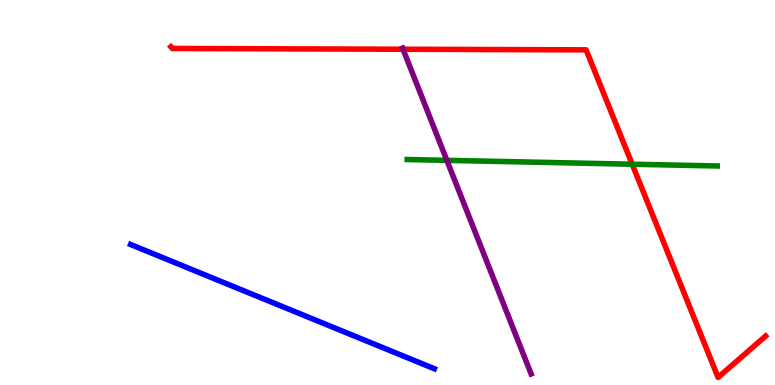[{'lines': ['blue', 'red'], 'intersections': []}, {'lines': ['green', 'red'], 'intersections': [{'x': 8.16, 'y': 5.73}]}, {'lines': ['purple', 'red'], 'intersections': [{'x': 5.2, 'y': 8.72}]}, {'lines': ['blue', 'green'], 'intersections': []}, {'lines': ['blue', 'purple'], 'intersections': []}, {'lines': ['green', 'purple'], 'intersections': [{'x': 5.77, 'y': 5.83}]}]